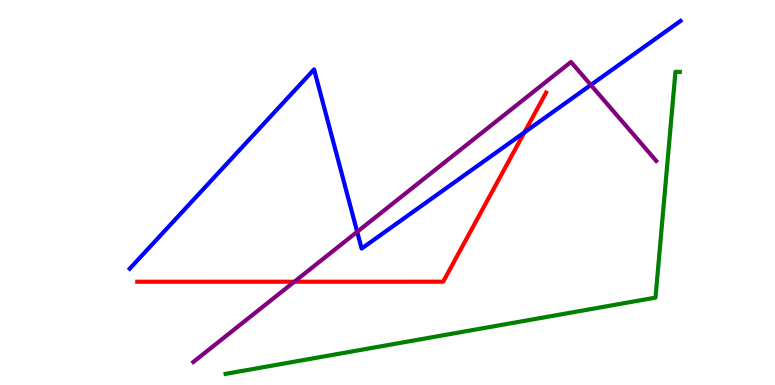[{'lines': ['blue', 'red'], 'intersections': [{'x': 6.77, 'y': 6.56}]}, {'lines': ['green', 'red'], 'intersections': []}, {'lines': ['purple', 'red'], 'intersections': [{'x': 3.8, 'y': 2.68}]}, {'lines': ['blue', 'green'], 'intersections': []}, {'lines': ['blue', 'purple'], 'intersections': [{'x': 4.61, 'y': 3.98}, {'x': 7.62, 'y': 7.79}]}, {'lines': ['green', 'purple'], 'intersections': []}]